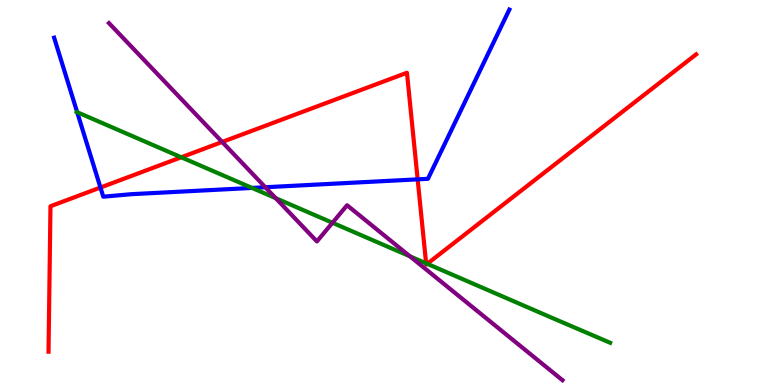[{'lines': ['blue', 'red'], 'intersections': [{'x': 1.3, 'y': 5.13}, {'x': 5.39, 'y': 5.34}]}, {'lines': ['green', 'red'], 'intersections': [{'x': 2.34, 'y': 5.91}, {'x': 5.5, 'y': 3.16}, {'x': 5.51, 'y': 3.15}]}, {'lines': ['purple', 'red'], 'intersections': [{'x': 2.87, 'y': 6.31}]}, {'lines': ['blue', 'green'], 'intersections': [{'x': 0.996, 'y': 7.09}, {'x': 3.25, 'y': 5.12}]}, {'lines': ['blue', 'purple'], 'intersections': [{'x': 3.42, 'y': 5.14}]}, {'lines': ['green', 'purple'], 'intersections': [{'x': 3.56, 'y': 4.85}, {'x': 4.29, 'y': 4.21}, {'x': 5.29, 'y': 3.34}]}]